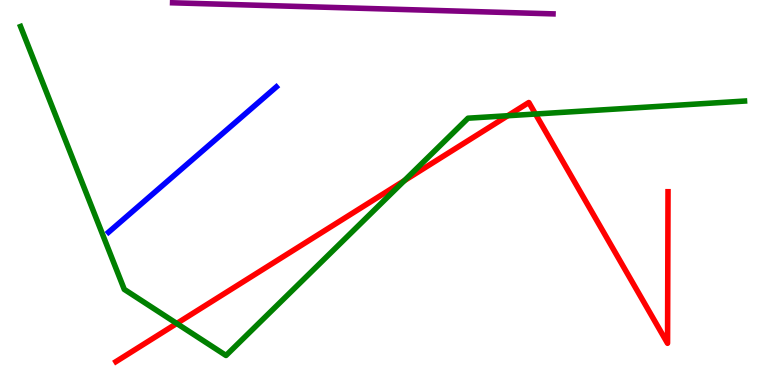[{'lines': ['blue', 'red'], 'intersections': []}, {'lines': ['green', 'red'], 'intersections': [{'x': 2.28, 'y': 1.6}, {'x': 5.22, 'y': 5.31}, {'x': 6.55, 'y': 6.99}, {'x': 6.91, 'y': 7.04}]}, {'lines': ['purple', 'red'], 'intersections': []}, {'lines': ['blue', 'green'], 'intersections': []}, {'lines': ['blue', 'purple'], 'intersections': []}, {'lines': ['green', 'purple'], 'intersections': []}]